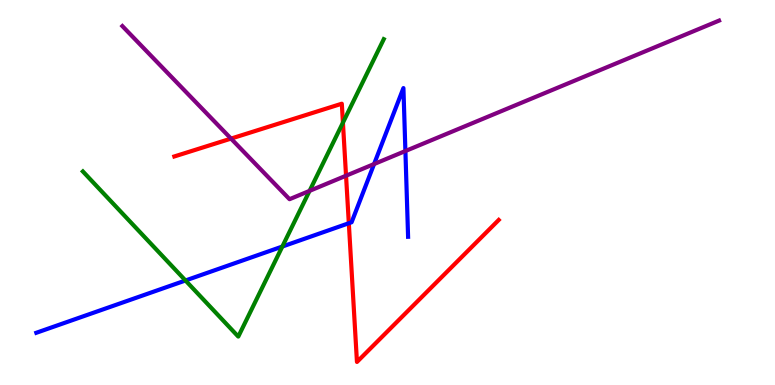[{'lines': ['blue', 'red'], 'intersections': [{'x': 4.5, 'y': 4.2}]}, {'lines': ['green', 'red'], 'intersections': [{'x': 4.42, 'y': 6.81}]}, {'lines': ['purple', 'red'], 'intersections': [{'x': 2.98, 'y': 6.4}, {'x': 4.47, 'y': 5.44}]}, {'lines': ['blue', 'green'], 'intersections': [{'x': 2.39, 'y': 2.71}, {'x': 3.64, 'y': 3.6}]}, {'lines': ['blue', 'purple'], 'intersections': [{'x': 4.83, 'y': 5.74}, {'x': 5.23, 'y': 6.08}]}, {'lines': ['green', 'purple'], 'intersections': [{'x': 3.99, 'y': 5.04}]}]